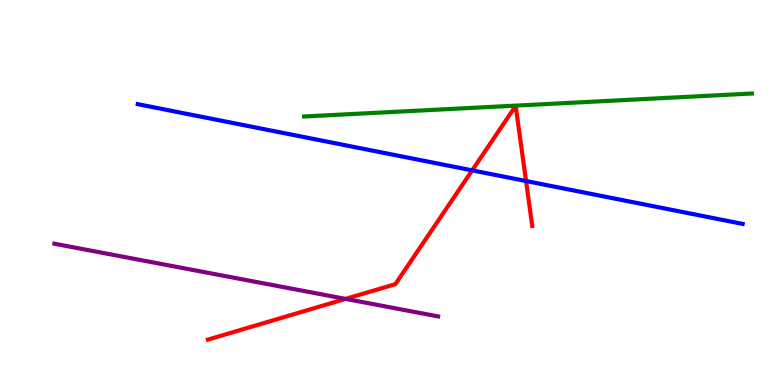[{'lines': ['blue', 'red'], 'intersections': [{'x': 6.09, 'y': 5.58}, {'x': 6.79, 'y': 5.3}]}, {'lines': ['green', 'red'], 'intersections': []}, {'lines': ['purple', 'red'], 'intersections': [{'x': 4.46, 'y': 2.24}]}, {'lines': ['blue', 'green'], 'intersections': []}, {'lines': ['blue', 'purple'], 'intersections': []}, {'lines': ['green', 'purple'], 'intersections': []}]